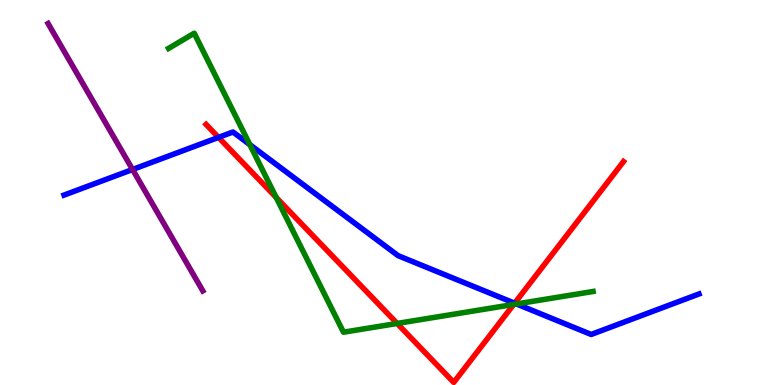[{'lines': ['blue', 'red'], 'intersections': [{'x': 2.82, 'y': 6.43}, {'x': 6.64, 'y': 2.12}]}, {'lines': ['green', 'red'], 'intersections': [{'x': 3.56, 'y': 4.87}, {'x': 5.12, 'y': 1.6}, {'x': 6.63, 'y': 2.09}]}, {'lines': ['purple', 'red'], 'intersections': []}, {'lines': ['blue', 'green'], 'intersections': [{'x': 3.22, 'y': 6.24}, {'x': 6.66, 'y': 2.1}]}, {'lines': ['blue', 'purple'], 'intersections': [{'x': 1.71, 'y': 5.6}]}, {'lines': ['green', 'purple'], 'intersections': []}]